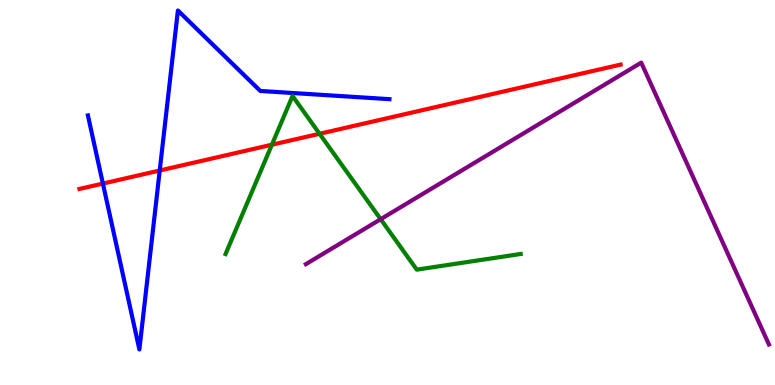[{'lines': ['blue', 'red'], 'intersections': [{'x': 1.33, 'y': 5.23}, {'x': 2.06, 'y': 5.57}]}, {'lines': ['green', 'red'], 'intersections': [{'x': 3.51, 'y': 6.24}, {'x': 4.12, 'y': 6.53}]}, {'lines': ['purple', 'red'], 'intersections': []}, {'lines': ['blue', 'green'], 'intersections': []}, {'lines': ['blue', 'purple'], 'intersections': []}, {'lines': ['green', 'purple'], 'intersections': [{'x': 4.91, 'y': 4.31}]}]